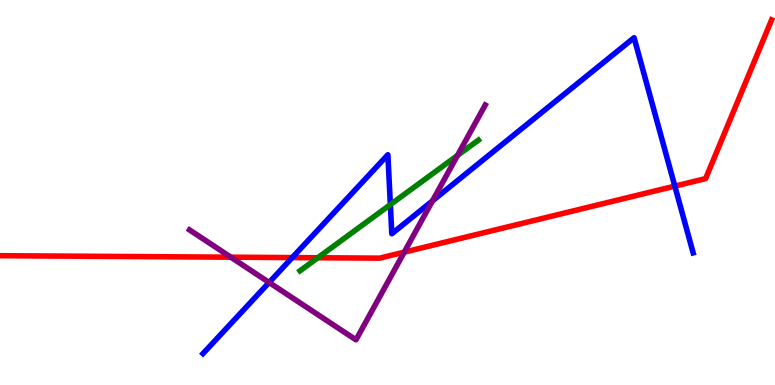[{'lines': ['blue', 'red'], 'intersections': [{'x': 3.77, 'y': 3.31}, {'x': 8.71, 'y': 5.17}]}, {'lines': ['green', 'red'], 'intersections': [{'x': 4.1, 'y': 3.31}]}, {'lines': ['purple', 'red'], 'intersections': [{'x': 2.98, 'y': 3.32}, {'x': 5.22, 'y': 3.45}]}, {'lines': ['blue', 'green'], 'intersections': [{'x': 5.04, 'y': 4.69}]}, {'lines': ['blue', 'purple'], 'intersections': [{'x': 3.47, 'y': 2.66}, {'x': 5.58, 'y': 4.78}]}, {'lines': ['green', 'purple'], 'intersections': [{'x': 5.9, 'y': 5.96}]}]